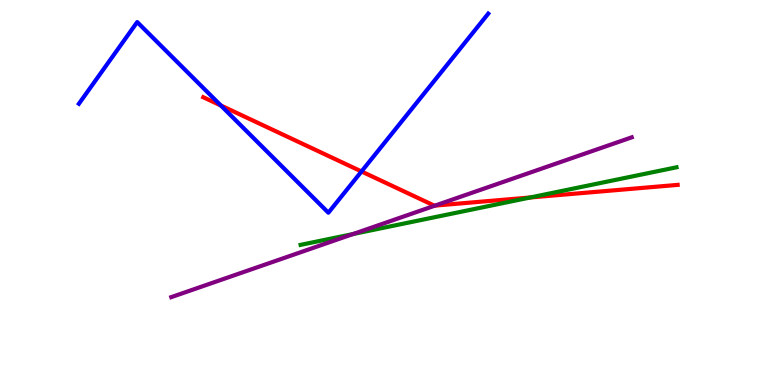[{'lines': ['blue', 'red'], 'intersections': [{'x': 2.85, 'y': 7.26}, {'x': 4.66, 'y': 5.55}]}, {'lines': ['green', 'red'], 'intersections': [{'x': 6.84, 'y': 4.87}]}, {'lines': ['purple', 'red'], 'intersections': [{'x': 5.61, 'y': 4.66}]}, {'lines': ['blue', 'green'], 'intersections': []}, {'lines': ['blue', 'purple'], 'intersections': []}, {'lines': ['green', 'purple'], 'intersections': [{'x': 4.56, 'y': 3.92}]}]